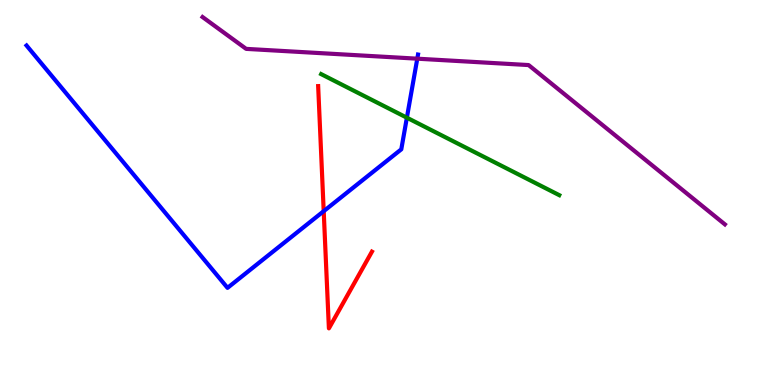[{'lines': ['blue', 'red'], 'intersections': [{'x': 4.18, 'y': 4.51}]}, {'lines': ['green', 'red'], 'intersections': []}, {'lines': ['purple', 'red'], 'intersections': []}, {'lines': ['blue', 'green'], 'intersections': [{'x': 5.25, 'y': 6.94}]}, {'lines': ['blue', 'purple'], 'intersections': [{'x': 5.38, 'y': 8.48}]}, {'lines': ['green', 'purple'], 'intersections': []}]